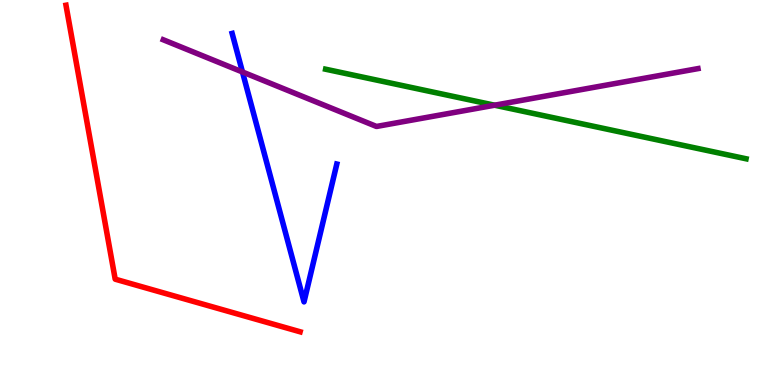[{'lines': ['blue', 'red'], 'intersections': []}, {'lines': ['green', 'red'], 'intersections': []}, {'lines': ['purple', 'red'], 'intersections': []}, {'lines': ['blue', 'green'], 'intersections': []}, {'lines': ['blue', 'purple'], 'intersections': [{'x': 3.13, 'y': 8.13}]}, {'lines': ['green', 'purple'], 'intersections': [{'x': 6.38, 'y': 7.27}]}]